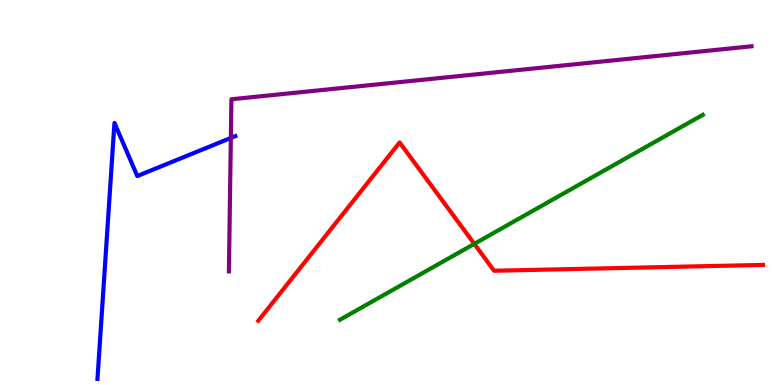[{'lines': ['blue', 'red'], 'intersections': []}, {'lines': ['green', 'red'], 'intersections': [{'x': 6.12, 'y': 3.67}]}, {'lines': ['purple', 'red'], 'intersections': []}, {'lines': ['blue', 'green'], 'intersections': []}, {'lines': ['blue', 'purple'], 'intersections': [{'x': 2.98, 'y': 6.42}]}, {'lines': ['green', 'purple'], 'intersections': []}]